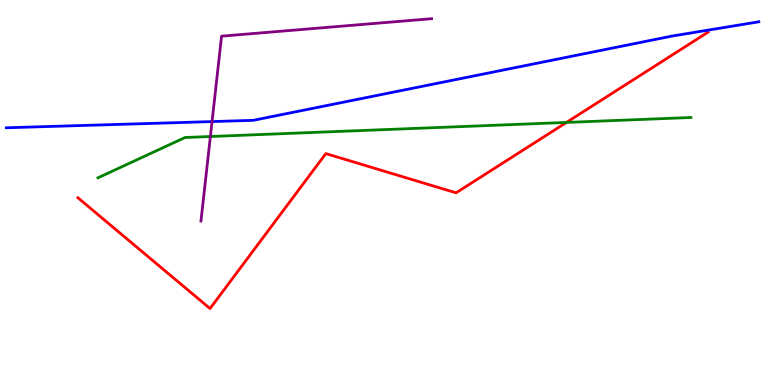[{'lines': ['blue', 'red'], 'intersections': []}, {'lines': ['green', 'red'], 'intersections': [{'x': 7.31, 'y': 6.82}]}, {'lines': ['purple', 'red'], 'intersections': []}, {'lines': ['blue', 'green'], 'intersections': []}, {'lines': ['blue', 'purple'], 'intersections': [{'x': 2.74, 'y': 6.84}]}, {'lines': ['green', 'purple'], 'intersections': [{'x': 2.71, 'y': 6.45}]}]